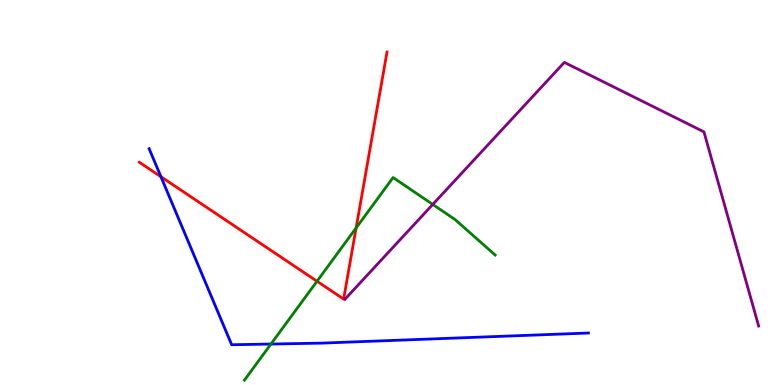[{'lines': ['blue', 'red'], 'intersections': [{'x': 2.08, 'y': 5.41}]}, {'lines': ['green', 'red'], 'intersections': [{'x': 4.09, 'y': 2.69}, {'x': 4.6, 'y': 4.08}]}, {'lines': ['purple', 'red'], 'intersections': []}, {'lines': ['blue', 'green'], 'intersections': [{'x': 3.5, 'y': 1.06}]}, {'lines': ['blue', 'purple'], 'intersections': []}, {'lines': ['green', 'purple'], 'intersections': [{'x': 5.58, 'y': 4.69}]}]